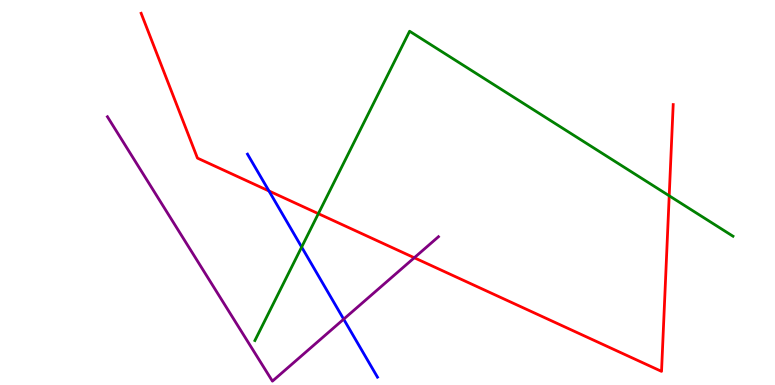[{'lines': ['blue', 'red'], 'intersections': [{'x': 3.47, 'y': 5.04}]}, {'lines': ['green', 'red'], 'intersections': [{'x': 4.11, 'y': 4.45}, {'x': 8.63, 'y': 4.91}]}, {'lines': ['purple', 'red'], 'intersections': [{'x': 5.35, 'y': 3.31}]}, {'lines': ['blue', 'green'], 'intersections': [{'x': 3.89, 'y': 3.58}]}, {'lines': ['blue', 'purple'], 'intersections': [{'x': 4.43, 'y': 1.71}]}, {'lines': ['green', 'purple'], 'intersections': []}]